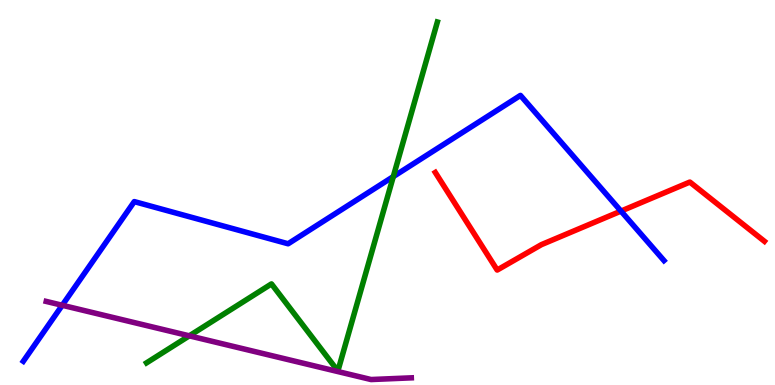[{'lines': ['blue', 'red'], 'intersections': [{'x': 8.01, 'y': 4.52}]}, {'lines': ['green', 'red'], 'intersections': []}, {'lines': ['purple', 'red'], 'intersections': []}, {'lines': ['blue', 'green'], 'intersections': [{'x': 5.07, 'y': 5.41}]}, {'lines': ['blue', 'purple'], 'intersections': [{'x': 0.803, 'y': 2.07}]}, {'lines': ['green', 'purple'], 'intersections': [{'x': 2.44, 'y': 1.28}]}]